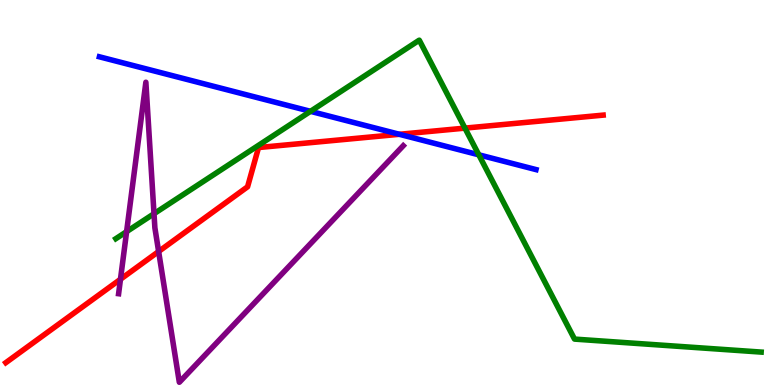[{'lines': ['blue', 'red'], 'intersections': [{'x': 5.15, 'y': 6.51}]}, {'lines': ['green', 'red'], 'intersections': [{'x': 6.0, 'y': 6.67}]}, {'lines': ['purple', 'red'], 'intersections': [{'x': 1.55, 'y': 2.75}, {'x': 2.05, 'y': 3.47}]}, {'lines': ['blue', 'green'], 'intersections': [{'x': 4.01, 'y': 7.11}, {'x': 6.18, 'y': 5.98}]}, {'lines': ['blue', 'purple'], 'intersections': []}, {'lines': ['green', 'purple'], 'intersections': [{'x': 1.63, 'y': 3.98}, {'x': 1.99, 'y': 4.45}]}]